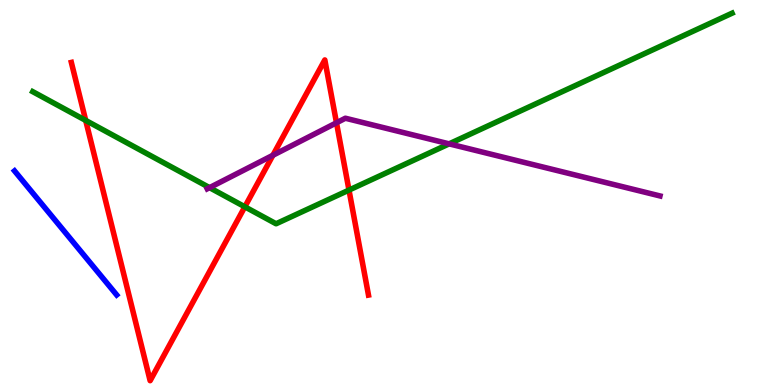[{'lines': ['blue', 'red'], 'intersections': []}, {'lines': ['green', 'red'], 'intersections': [{'x': 1.11, 'y': 6.87}, {'x': 3.16, 'y': 4.63}, {'x': 4.5, 'y': 5.06}]}, {'lines': ['purple', 'red'], 'intersections': [{'x': 3.52, 'y': 5.97}, {'x': 4.34, 'y': 6.81}]}, {'lines': ['blue', 'green'], 'intersections': []}, {'lines': ['blue', 'purple'], 'intersections': []}, {'lines': ['green', 'purple'], 'intersections': [{'x': 2.7, 'y': 5.13}, {'x': 5.8, 'y': 6.26}]}]